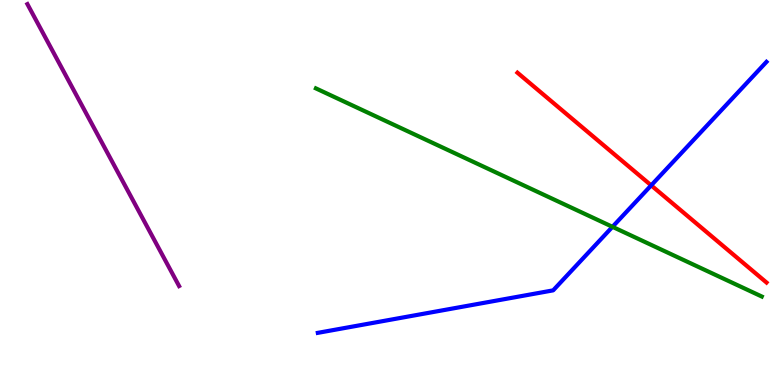[{'lines': ['blue', 'red'], 'intersections': [{'x': 8.4, 'y': 5.19}]}, {'lines': ['green', 'red'], 'intersections': []}, {'lines': ['purple', 'red'], 'intersections': []}, {'lines': ['blue', 'green'], 'intersections': [{'x': 7.9, 'y': 4.11}]}, {'lines': ['blue', 'purple'], 'intersections': []}, {'lines': ['green', 'purple'], 'intersections': []}]